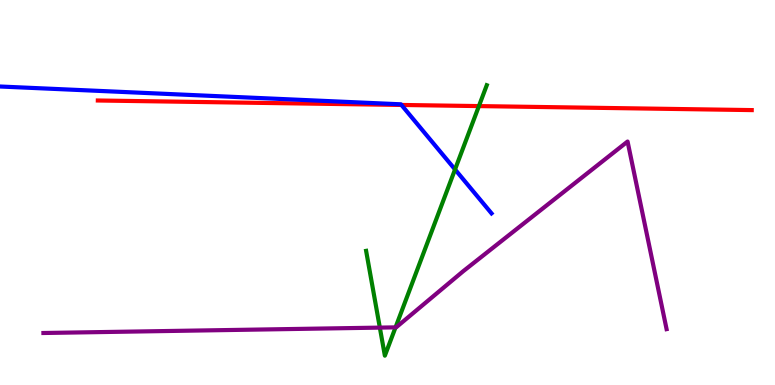[{'lines': ['blue', 'red'], 'intersections': [{'x': 5.18, 'y': 7.27}]}, {'lines': ['green', 'red'], 'intersections': [{'x': 6.18, 'y': 7.24}]}, {'lines': ['purple', 'red'], 'intersections': []}, {'lines': ['blue', 'green'], 'intersections': [{'x': 5.87, 'y': 5.6}]}, {'lines': ['blue', 'purple'], 'intersections': []}, {'lines': ['green', 'purple'], 'intersections': [{'x': 4.9, 'y': 1.49}, {'x': 5.1, 'y': 1.5}]}]